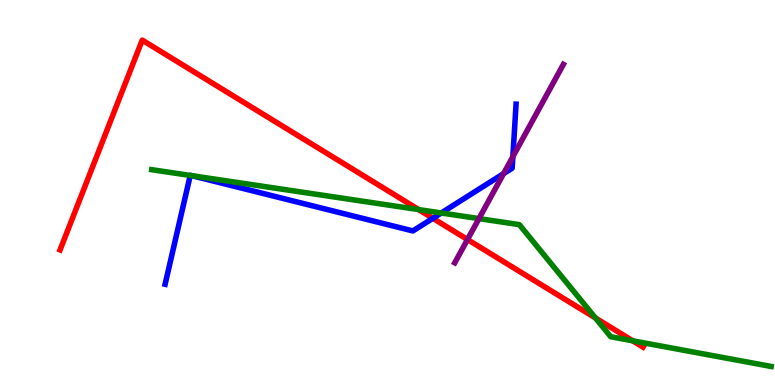[{'lines': ['blue', 'red'], 'intersections': [{'x': 5.59, 'y': 4.33}]}, {'lines': ['green', 'red'], 'intersections': [{'x': 5.4, 'y': 4.56}, {'x': 7.68, 'y': 1.74}, {'x': 8.16, 'y': 1.15}]}, {'lines': ['purple', 'red'], 'intersections': [{'x': 6.03, 'y': 3.78}]}, {'lines': ['blue', 'green'], 'intersections': [{'x': 2.45, 'y': 5.44}, {'x': 2.48, 'y': 5.44}, {'x': 5.69, 'y': 4.47}]}, {'lines': ['blue', 'purple'], 'intersections': [{'x': 6.5, 'y': 5.49}, {'x': 6.62, 'y': 5.93}]}, {'lines': ['green', 'purple'], 'intersections': [{'x': 6.18, 'y': 4.32}]}]